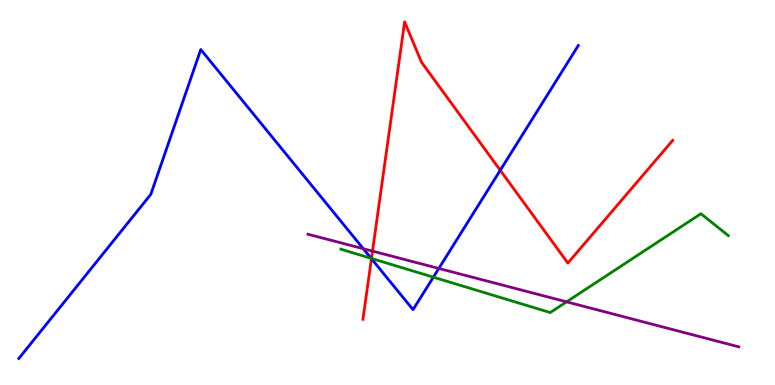[{'lines': ['blue', 'red'], 'intersections': [{'x': 4.79, 'y': 3.28}, {'x': 6.45, 'y': 5.58}]}, {'lines': ['green', 'red'], 'intersections': [{'x': 4.79, 'y': 3.29}]}, {'lines': ['purple', 'red'], 'intersections': [{'x': 4.81, 'y': 3.48}]}, {'lines': ['blue', 'green'], 'intersections': [{'x': 4.79, 'y': 3.29}, {'x': 5.59, 'y': 2.8}]}, {'lines': ['blue', 'purple'], 'intersections': [{'x': 4.69, 'y': 3.54}, {'x': 5.66, 'y': 3.03}]}, {'lines': ['green', 'purple'], 'intersections': [{'x': 7.31, 'y': 2.16}]}]